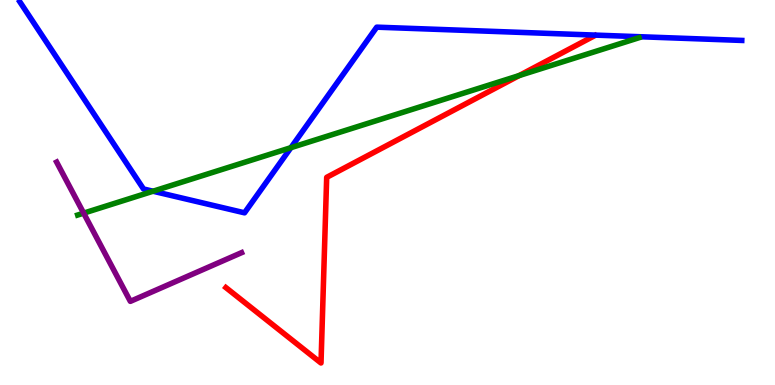[{'lines': ['blue', 'red'], 'intersections': []}, {'lines': ['green', 'red'], 'intersections': [{'x': 6.7, 'y': 8.04}]}, {'lines': ['purple', 'red'], 'intersections': []}, {'lines': ['blue', 'green'], 'intersections': [{'x': 1.97, 'y': 5.03}, {'x': 3.75, 'y': 6.16}]}, {'lines': ['blue', 'purple'], 'intersections': []}, {'lines': ['green', 'purple'], 'intersections': [{'x': 1.08, 'y': 4.46}]}]